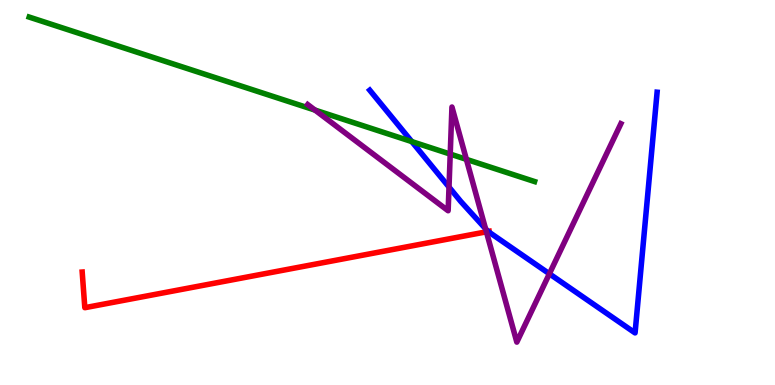[{'lines': ['blue', 'red'], 'intersections': [{'x': 6.3, 'y': 3.99}]}, {'lines': ['green', 'red'], 'intersections': []}, {'lines': ['purple', 'red'], 'intersections': [{'x': 6.28, 'y': 3.98}]}, {'lines': ['blue', 'green'], 'intersections': [{'x': 5.31, 'y': 6.32}]}, {'lines': ['blue', 'purple'], 'intersections': [{'x': 5.79, 'y': 5.14}, {'x': 6.26, 'y': 4.06}, {'x': 7.09, 'y': 2.89}]}, {'lines': ['green', 'purple'], 'intersections': [{'x': 4.06, 'y': 7.14}, {'x': 5.81, 'y': 6.0}, {'x': 6.02, 'y': 5.86}]}]